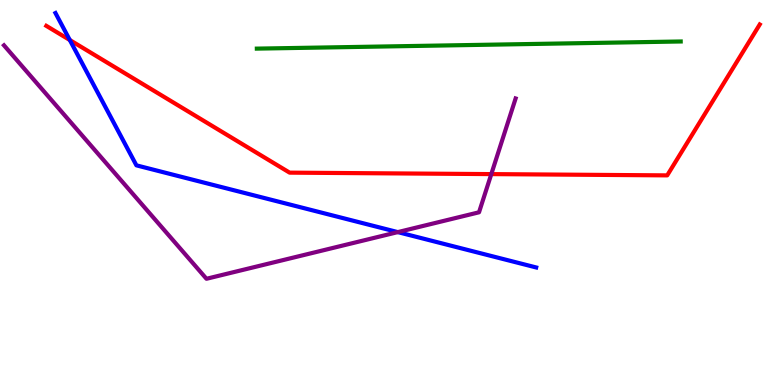[{'lines': ['blue', 'red'], 'intersections': [{'x': 0.901, 'y': 8.96}]}, {'lines': ['green', 'red'], 'intersections': []}, {'lines': ['purple', 'red'], 'intersections': [{'x': 6.34, 'y': 5.48}]}, {'lines': ['blue', 'green'], 'intersections': []}, {'lines': ['blue', 'purple'], 'intersections': [{'x': 5.13, 'y': 3.97}]}, {'lines': ['green', 'purple'], 'intersections': []}]